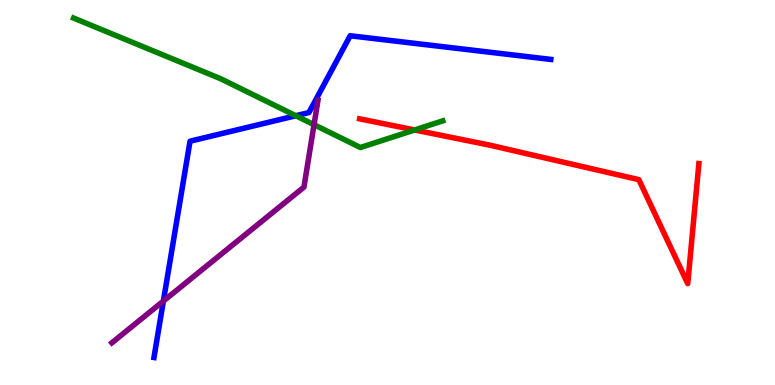[{'lines': ['blue', 'red'], 'intersections': []}, {'lines': ['green', 'red'], 'intersections': [{'x': 5.35, 'y': 6.62}]}, {'lines': ['purple', 'red'], 'intersections': []}, {'lines': ['blue', 'green'], 'intersections': [{'x': 3.82, 'y': 6.99}]}, {'lines': ['blue', 'purple'], 'intersections': [{'x': 2.11, 'y': 2.18}]}, {'lines': ['green', 'purple'], 'intersections': [{'x': 4.05, 'y': 6.76}]}]